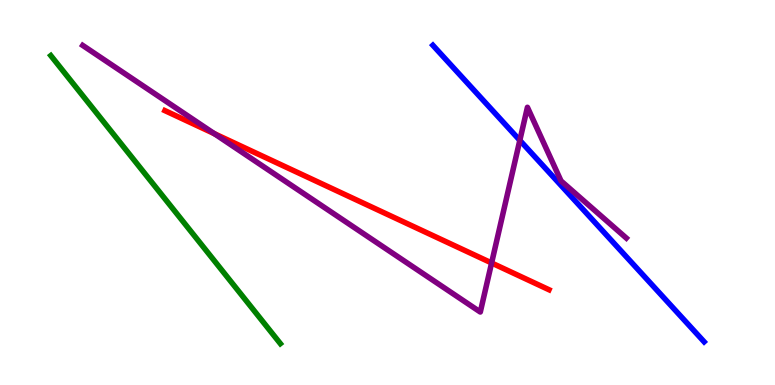[{'lines': ['blue', 'red'], 'intersections': []}, {'lines': ['green', 'red'], 'intersections': []}, {'lines': ['purple', 'red'], 'intersections': [{'x': 2.77, 'y': 6.53}, {'x': 6.34, 'y': 3.17}]}, {'lines': ['blue', 'green'], 'intersections': []}, {'lines': ['blue', 'purple'], 'intersections': [{'x': 6.71, 'y': 6.35}]}, {'lines': ['green', 'purple'], 'intersections': []}]